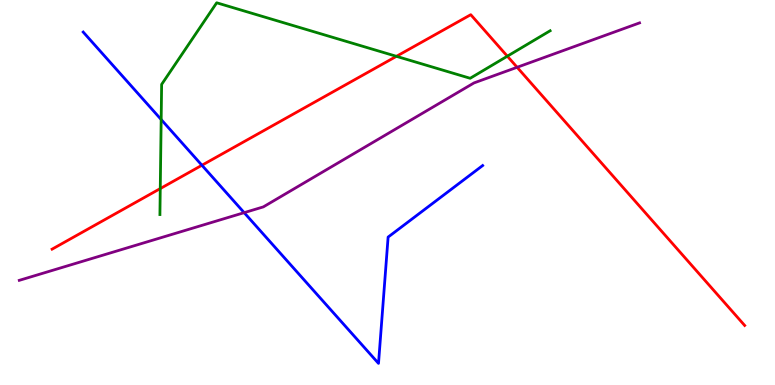[{'lines': ['blue', 'red'], 'intersections': [{'x': 2.61, 'y': 5.71}]}, {'lines': ['green', 'red'], 'intersections': [{'x': 2.07, 'y': 5.1}, {'x': 5.12, 'y': 8.54}, {'x': 6.55, 'y': 8.54}]}, {'lines': ['purple', 'red'], 'intersections': [{'x': 6.67, 'y': 8.25}]}, {'lines': ['blue', 'green'], 'intersections': [{'x': 2.08, 'y': 6.9}]}, {'lines': ['blue', 'purple'], 'intersections': [{'x': 3.15, 'y': 4.48}]}, {'lines': ['green', 'purple'], 'intersections': []}]